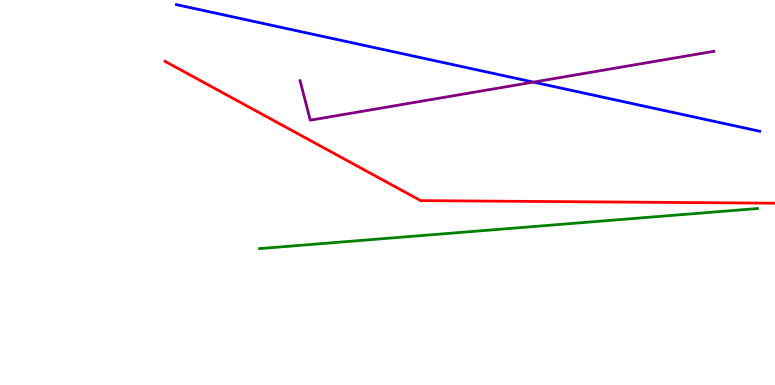[{'lines': ['blue', 'red'], 'intersections': []}, {'lines': ['green', 'red'], 'intersections': []}, {'lines': ['purple', 'red'], 'intersections': []}, {'lines': ['blue', 'green'], 'intersections': []}, {'lines': ['blue', 'purple'], 'intersections': [{'x': 6.88, 'y': 7.87}]}, {'lines': ['green', 'purple'], 'intersections': []}]